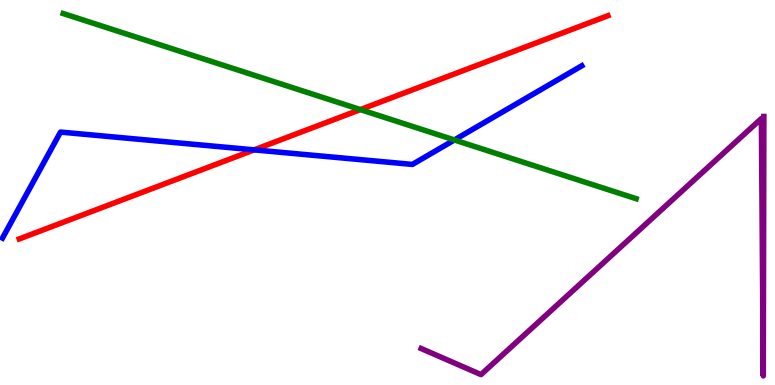[{'lines': ['blue', 'red'], 'intersections': [{'x': 3.28, 'y': 6.11}]}, {'lines': ['green', 'red'], 'intersections': [{'x': 4.65, 'y': 7.15}]}, {'lines': ['purple', 'red'], 'intersections': []}, {'lines': ['blue', 'green'], 'intersections': [{'x': 5.86, 'y': 6.36}]}, {'lines': ['blue', 'purple'], 'intersections': []}, {'lines': ['green', 'purple'], 'intersections': []}]